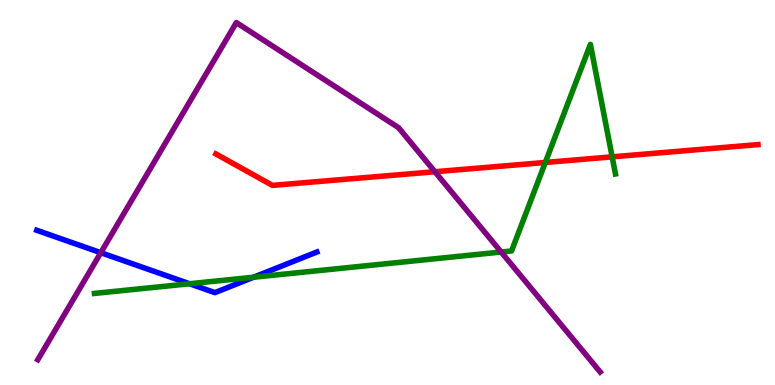[{'lines': ['blue', 'red'], 'intersections': []}, {'lines': ['green', 'red'], 'intersections': [{'x': 7.04, 'y': 5.78}, {'x': 7.9, 'y': 5.93}]}, {'lines': ['purple', 'red'], 'intersections': [{'x': 5.61, 'y': 5.54}]}, {'lines': ['blue', 'green'], 'intersections': [{'x': 2.45, 'y': 2.63}, {'x': 3.27, 'y': 2.8}]}, {'lines': ['blue', 'purple'], 'intersections': [{'x': 1.3, 'y': 3.44}]}, {'lines': ['green', 'purple'], 'intersections': [{'x': 6.47, 'y': 3.45}]}]